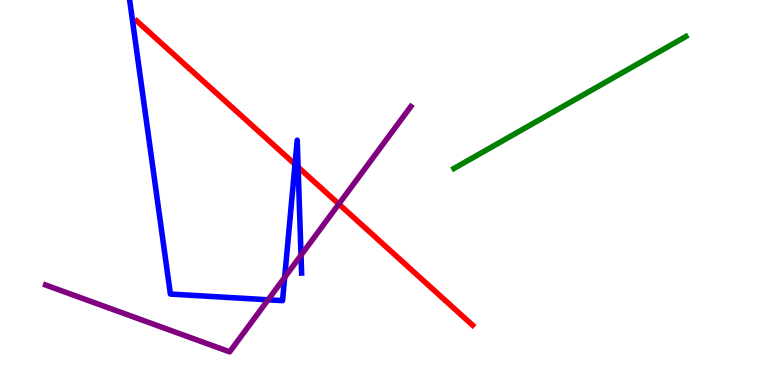[{'lines': ['blue', 'red'], 'intersections': [{'x': 3.81, 'y': 5.73}, {'x': 3.85, 'y': 5.66}]}, {'lines': ['green', 'red'], 'intersections': []}, {'lines': ['purple', 'red'], 'intersections': [{'x': 4.37, 'y': 4.7}]}, {'lines': ['blue', 'green'], 'intersections': []}, {'lines': ['blue', 'purple'], 'intersections': [{'x': 3.46, 'y': 2.21}, {'x': 3.67, 'y': 2.8}, {'x': 3.88, 'y': 3.37}]}, {'lines': ['green', 'purple'], 'intersections': []}]